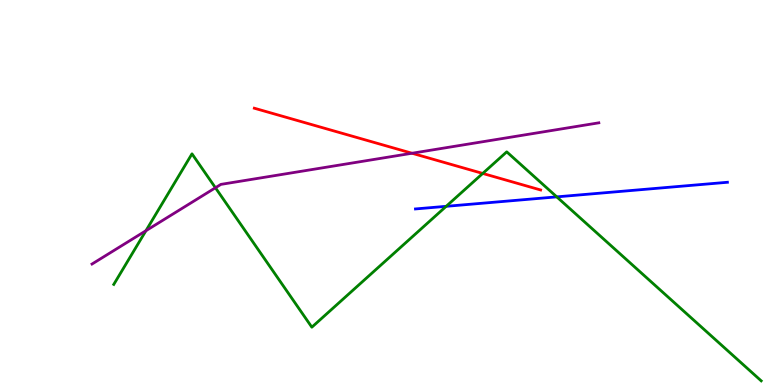[{'lines': ['blue', 'red'], 'intersections': []}, {'lines': ['green', 'red'], 'intersections': [{'x': 6.23, 'y': 5.5}]}, {'lines': ['purple', 'red'], 'intersections': [{'x': 5.32, 'y': 6.02}]}, {'lines': ['blue', 'green'], 'intersections': [{'x': 5.76, 'y': 4.64}, {'x': 7.18, 'y': 4.89}]}, {'lines': ['blue', 'purple'], 'intersections': []}, {'lines': ['green', 'purple'], 'intersections': [{'x': 1.88, 'y': 4.01}, {'x': 2.78, 'y': 5.12}]}]